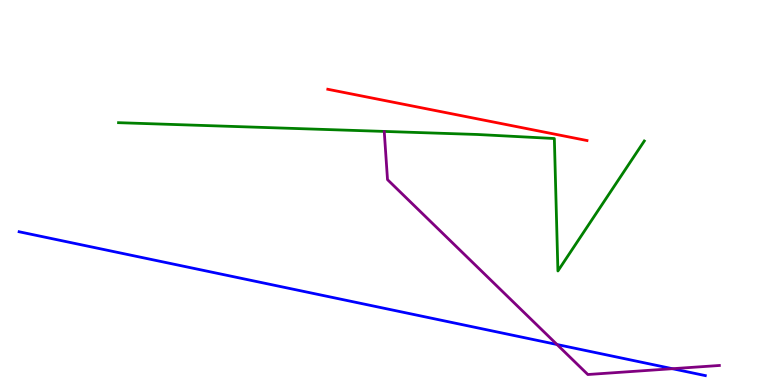[{'lines': ['blue', 'red'], 'intersections': []}, {'lines': ['green', 'red'], 'intersections': []}, {'lines': ['purple', 'red'], 'intersections': []}, {'lines': ['blue', 'green'], 'intersections': []}, {'lines': ['blue', 'purple'], 'intersections': [{'x': 7.19, 'y': 1.05}, {'x': 8.68, 'y': 0.423}]}, {'lines': ['green', 'purple'], 'intersections': []}]